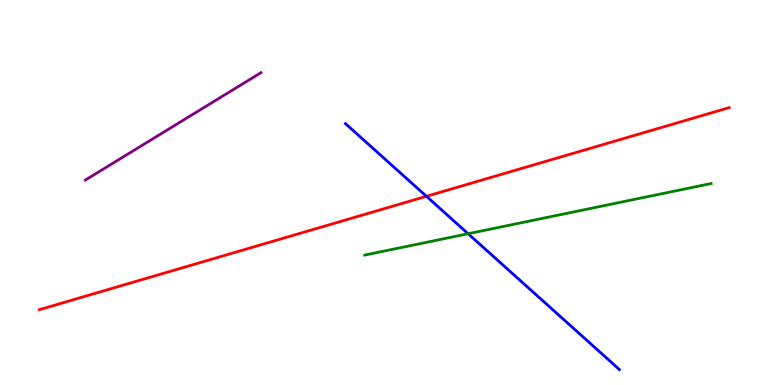[{'lines': ['blue', 'red'], 'intersections': [{'x': 5.5, 'y': 4.9}]}, {'lines': ['green', 'red'], 'intersections': []}, {'lines': ['purple', 'red'], 'intersections': []}, {'lines': ['blue', 'green'], 'intersections': [{'x': 6.04, 'y': 3.93}]}, {'lines': ['blue', 'purple'], 'intersections': []}, {'lines': ['green', 'purple'], 'intersections': []}]